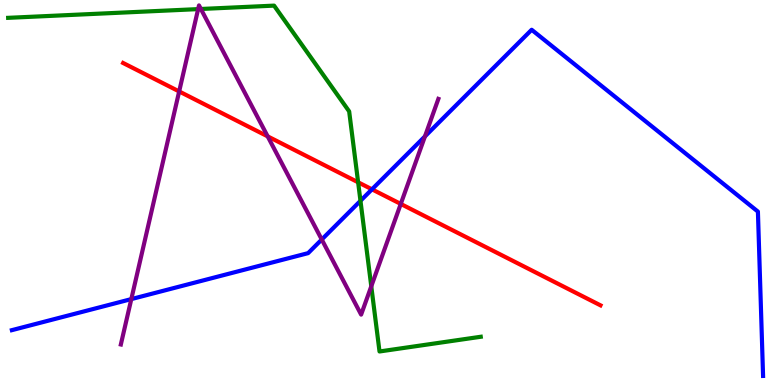[{'lines': ['blue', 'red'], 'intersections': [{'x': 4.8, 'y': 5.08}]}, {'lines': ['green', 'red'], 'intersections': [{'x': 4.62, 'y': 5.27}]}, {'lines': ['purple', 'red'], 'intersections': [{'x': 2.31, 'y': 7.62}, {'x': 3.45, 'y': 6.46}, {'x': 5.17, 'y': 4.7}]}, {'lines': ['blue', 'green'], 'intersections': [{'x': 4.65, 'y': 4.78}]}, {'lines': ['blue', 'purple'], 'intersections': [{'x': 1.69, 'y': 2.23}, {'x': 4.15, 'y': 3.78}, {'x': 5.48, 'y': 6.46}]}, {'lines': ['green', 'purple'], 'intersections': [{'x': 2.56, 'y': 9.76}, {'x': 2.59, 'y': 9.77}, {'x': 4.79, 'y': 2.56}]}]